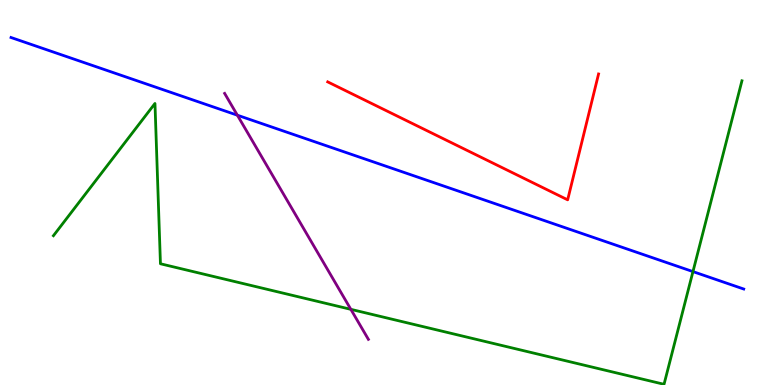[{'lines': ['blue', 'red'], 'intersections': []}, {'lines': ['green', 'red'], 'intersections': []}, {'lines': ['purple', 'red'], 'intersections': []}, {'lines': ['blue', 'green'], 'intersections': [{'x': 8.94, 'y': 2.95}]}, {'lines': ['blue', 'purple'], 'intersections': [{'x': 3.06, 'y': 7.01}]}, {'lines': ['green', 'purple'], 'intersections': [{'x': 4.53, 'y': 1.97}]}]